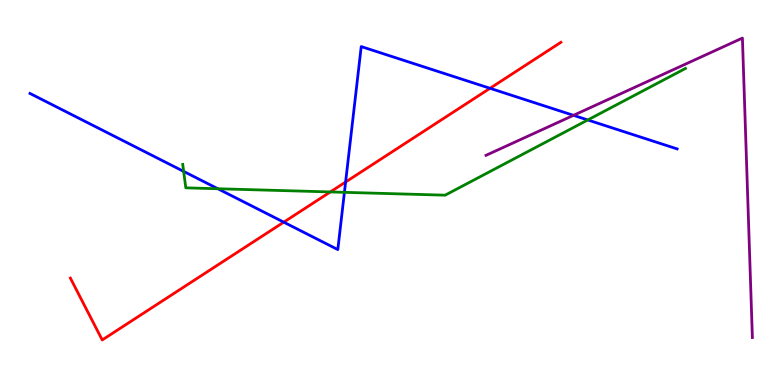[{'lines': ['blue', 'red'], 'intersections': [{'x': 3.66, 'y': 4.23}, {'x': 4.46, 'y': 5.27}, {'x': 6.32, 'y': 7.71}]}, {'lines': ['green', 'red'], 'intersections': [{'x': 4.26, 'y': 5.01}]}, {'lines': ['purple', 'red'], 'intersections': []}, {'lines': ['blue', 'green'], 'intersections': [{'x': 2.37, 'y': 5.55}, {'x': 2.81, 'y': 5.1}, {'x': 4.44, 'y': 5.0}, {'x': 7.58, 'y': 6.88}]}, {'lines': ['blue', 'purple'], 'intersections': [{'x': 7.4, 'y': 7.0}]}, {'lines': ['green', 'purple'], 'intersections': []}]